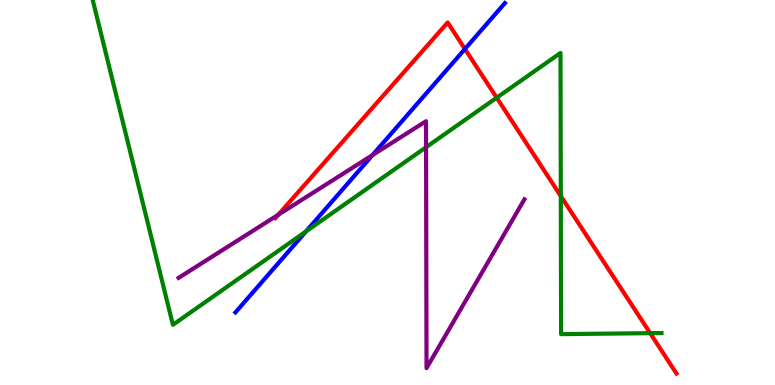[{'lines': ['blue', 'red'], 'intersections': [{'x': 6.0, 'y': 8.73}]}, {'lines': ['green', 'red'], 'intersections': [{'x': 6.41, 'y': 7.46}, {'x': 7.24, 'y': 4.91}, {'x': 8.39, 'y': 1.35}]}, {'lines': ['purple', 'red'], 'intersections': [{'x': 3.59, 'y': 4.42}]}, {'lines': ['blue', 'green'], 'intersections': [{'x': 3.95, 'y': 3.99}]}, {'lines': ['blue', 'purple'], 'intersections': [{'x': 4.81, 'y': 5.97}]}, {'lines': ['green', 'purple'], 'intersections': [{'x': 5.5, 'y': 6.18}]}]